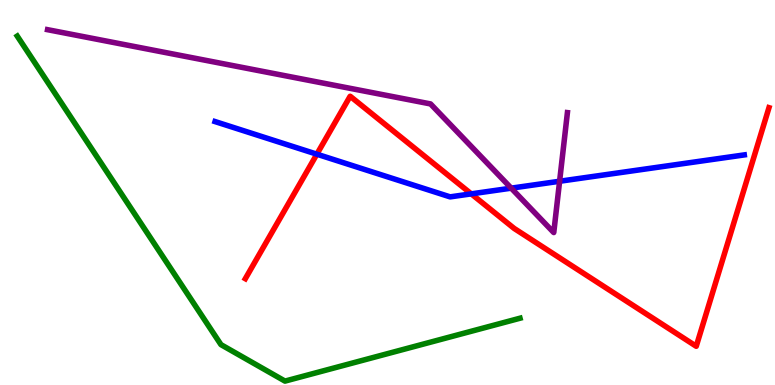[{'lines': ['blue', 'red'], 'intersections': [{'x': 4.09, 'y': 6.0}, {'x': 6.08, 'y': 4.96}]}, {'lines': ['green', 'red'], 'intersections': []}, {'lines': ['purple', 'red'], 'intersections': []}, {'lines': ['blue', 'green'], 'intersections': []}, {'lines': ['blue', 'purple'], 'intersections': [{'x': 6.6, 'y': 5.11}, {'x': 7.22, 'y': 5.29}]}, {'lines': ['green', 'purple'], 'intersections': []}]